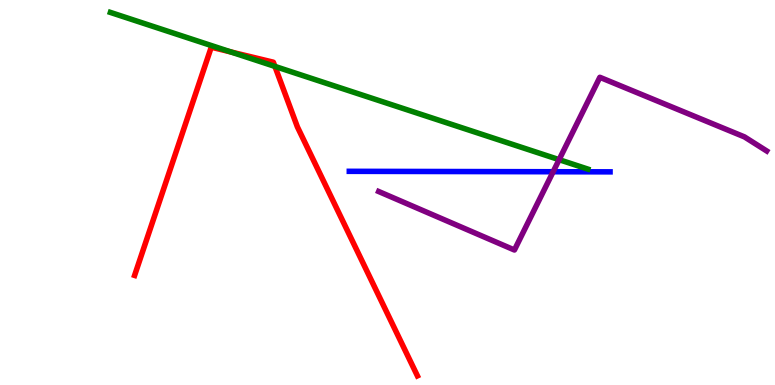[{'lines': ['blue', 'red'], 'intersections': []}, {'lines': ['green', 'red'], 'intersections': [{'x': 2.98, 'y': 8.65}, {'x': 3.55, 'y': 8.28}]}, {'lines': ['purple', 'red'], 'intersections': []}, {'lines': ['blue', 'green'], 'intersections': []}, {'lines': ['blue', 'purple'], 'intersections': [{'x': 7.14, 'y': 5.54}]}, {'lines': ['green', 'purple'], 'intersections': [{'x': 7.21, 'y': 5.85}]}]